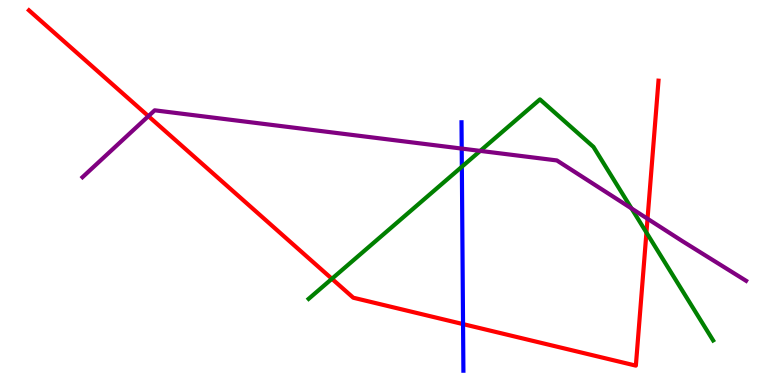[{'lines': ['blue', 'red'], 'intersections': [{'x': 5.97, 'y': 1.58}]}, {'lines': ['green', 'red'], 'intersections': [{'x': 4.28, 'y': 2.76}, {'x': 8.34, 'y': 3.96}]}, {'lines': ['purple', 'red'], 'intersections': [{'x': 1.91, 'y': 6.98}, {'x': 8.36, 'y': 4.32}]}, {'lines': ['blue', 'green'], 'intersections': [{'x': 5.96, 'y': 5.67}]}, {'lines': ['blue', 'purple'], 'intersections': [{'x': 5.96, 'y': 6.14}]}, {'lines': ['green', 'purple'], 'intersections': [{'x': 6.2, 'y': 6.08}, {'x': 8.15, 'y': 4.59}]}]